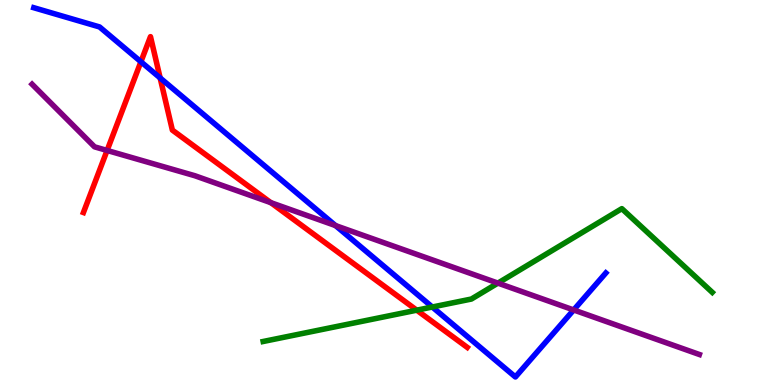[{'lines': ['blue', 'red'], 'intersections': [{'x': 1.82, 'y': 8.4}, {'x': 2.07, 'y': 7.98}]}, {'lines': ['green', 'red'], 'intersections': [{'x': 5.38, 'y': 1.94}]}, {'lines': ['purple', 'red'], 'intersections': [{'x': 1.38, 'y': 6.09}, {'x': 3.49, 'y': 4.74}]}, {'lines': ['blue', 'green'], 'intersections': [{'x': 5.58, 'y': 2.03}]}, {'lines': ['blue', 'purple'], 'intersections': [{'x': 4.33, 'y': 4.14}, {'x': 7.4, 'y': 1.95}]}, {'lines': ['green', 'purple'], 'intersections': [{'x': 6.42, 'y': 2.65}]}]